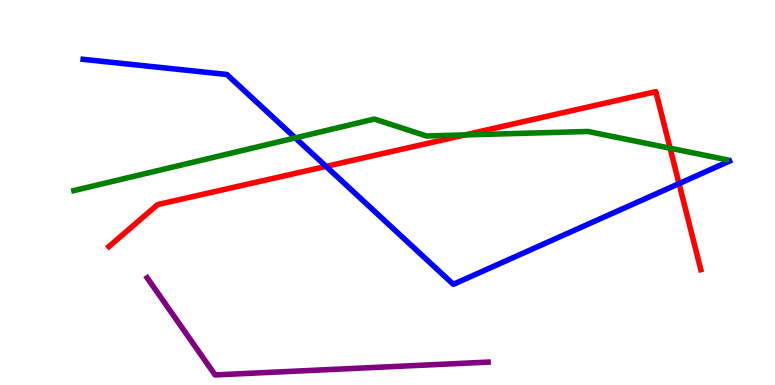[{'lines': ['blue', 'red'], 'intersections': [{'x': 4.21, 'y': 5.68}, {'x': 8.76, 'y': 5.23}]}, {'lines': ['green', 'red'], 'intersections': [{'x': 6.0, 'y': 6.5}, {'x': 8.65, 'y': 6.15}]}, {'lines': ['purple', 'red'], 'intersections': []}, {'lines': ['blue', 'green'], 'intersections': [{'x': 3.81, 'y': 6.42}]}, {'lines': ['blue', 'purple'], 'intersections': []}, {'lines': ['green', 'purple'], 'intersections': []}]